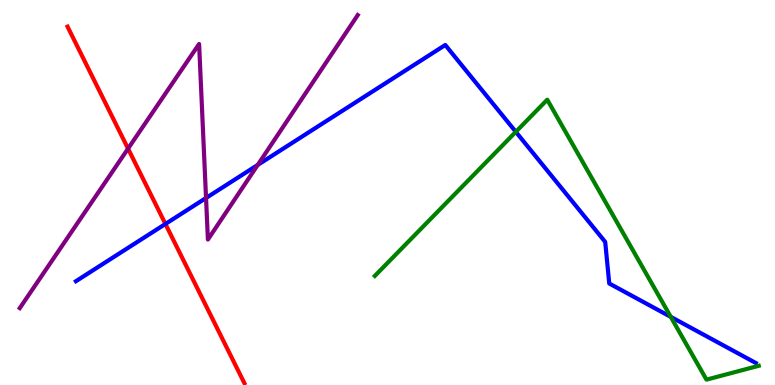[{'lines': ['blue', 'red'], 'intersections': [{'x': 2.13, 'y': 4.18}]}, {'lines': ['green', 'red'], 'intersections': []}, {'lines': ['purple', 'red'], 'intersections': [{'x': 1.65, 'y': 6.14}]}, {'lines': ['blue', 'green'], 'intersections': [{'x': 6.66, 'y': 6.58}, {'x': 8.66, 'y': 1.77}]}, {'lines': ['blue', 'purple'], 'intersections': [{'x': 2.66, 'y': 4.86}, {'x': 3.33, 'y': 5.72}]}, {'lines': ['green', 'purple'], 'intersections': []}]